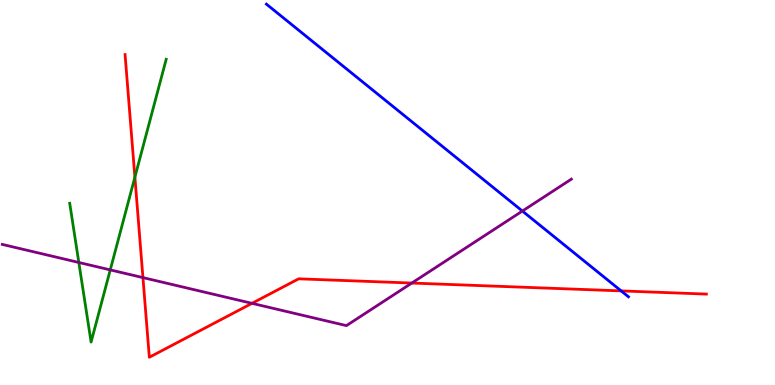[{'lines': ['blue', 'red'], 'intersections': [{'x': 8.01, 'y': 2.44}]}, {'lines': ['green', 'red'], 'intersections': [{'x': 1.74, 'y': 5.4}]}, {'lines': ['purple', 'red'], 'intersections': [{'x': 1.84, 'y': 2.79}, {'x': 3.25, 'y': 2.12}, {'x': 5.31, 'y': 2.65}]}, {'lines': ['blue', 'green'], 'intersections': []}, {'lines': ['blue', 'purple'], 'intersections': [{'x': 6.74, 'y': 4.52}]}, {'lines': ['green', 'purple'], 'intersections': [{'x': 1.02, 'y': 3.18}, {'x': 1.42, 'y': 2.99}]}]